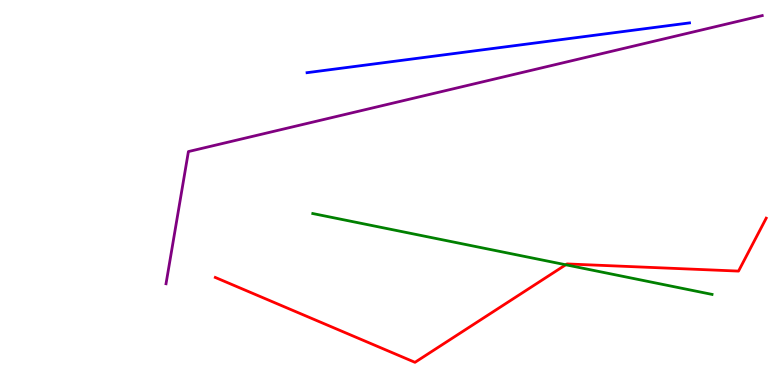[{'lines': ['blue', 'red'], 'intersections': []}, {'lines': ['green', 'red'], 'intersections': [{'x': 7.3, 'y': 3.12}]}, {'lines': ['purple', 'red'], 'intersections': []}, {'lines': ['blue', 'green'], 'intersections': []}, {'lines': ['blue', 'purple'], 'intersections': []}, {'lines': ['green', 'purple'], 'intersections': []}]